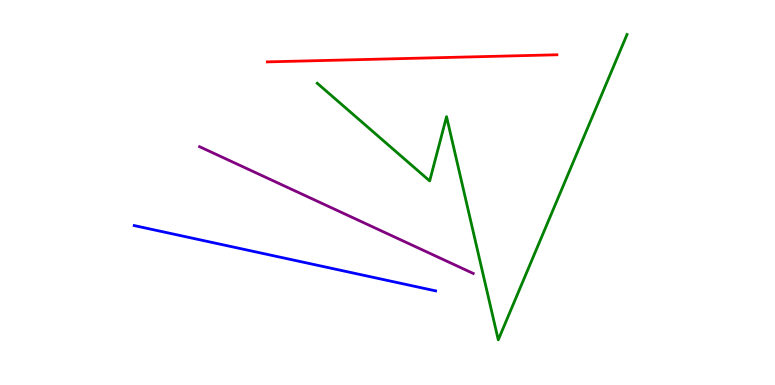[{'lines': ['blue', 'red'], 'intersections': []}, {'lines': ['green', 'red'], 'intersections': []}, {'lines': ['purple', 'red'], 'intersections': []}, {'lines': ['blue', 'green'], 'intersections': []}, {'lines': ['blue', 'purple'], 'intersections': []}, {'lines': ['green', 'purple'], 'intersections': []}]